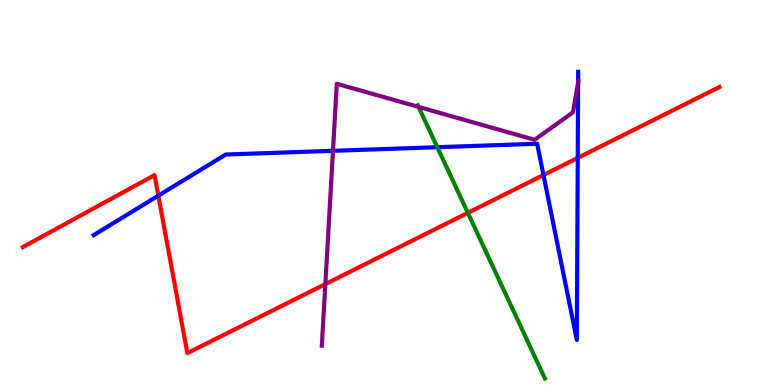[{'lines': ['blue', 'red'], 'intersections': [{'x': 2.04, 'y': 4.92}, {'x': 7.01, 'y': 5.45}, {'x': 7.45, 'y': 5.9}]}, {'lines': ['green', 'red'], 'intersections': [{'x': 6.04, 'y': 4.47}]}, {'lines': ['purple', 'red'], 'intersections': [{'x': 4.2, 'y': 2.62}]}, {'lines': ['blue', 'green'], 'intersections': [{'x': 5.64, 'y': 6.18}]}, {'lines': ['blue', 'purple'], 'intersections': [{'x': 4.3, 'y': 6.08}, {'x': 7.46, 'y': 7.86}]}, {'lines': ['green', 'purple'], 'intersections': [{'x': 5.4, 'y': 7.22}]}]